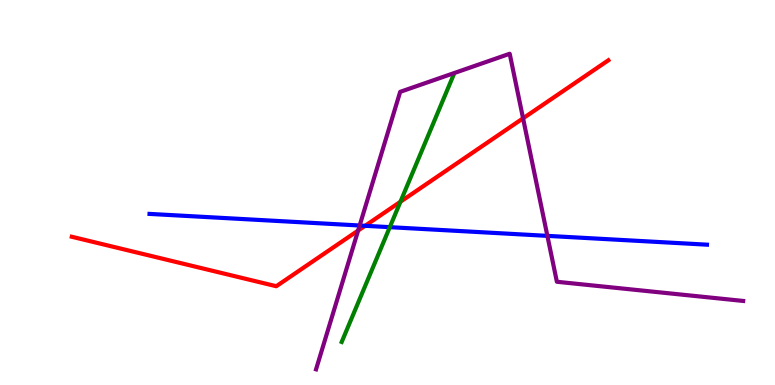[{'lines': ['blue', 'red'], 'intersections': [{'x': 4.71, 'y': 4.14}]}, {'lines': ['green', 'red'], 'intersections': [{'x': 5.17, 'y': 4.76}]}, {'lines': ['purple', 'red'], 'intersections': [{'x': 4.62, 'y': 4.01}, {'x': 6.75, 'y': 6.93}]}, {'lines': ['blue', 'green'], 'intersections': [{'x': 5.03, 'y': 4.1}]}, {'lines': ['blue', 'purple'], 'intersections': [{'x': 4.64, 'y': 4.14}, {'x': 7.06, 'y': 3.87}]}, {'lines': ['green', 'purple'], 'intersections': []}]